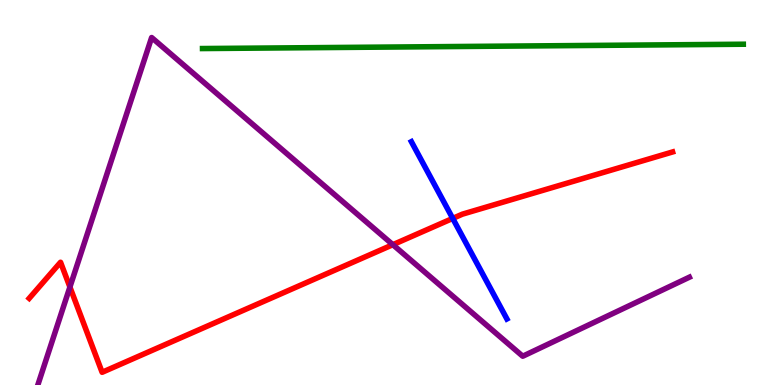[{'lines': ['blue', 'red'], 'intersections': [{'x': 5.84, 'y': 4.33}]}, {'lines': ['green', 'red'], 'intersections': []}, {'lines': ['purple', 'red'], 'intersections': [{'x': 0.902, 'y': 2.54}, {'x': 5.07, 'y': 3.64}]}, {'lines': ['blue', 'green'], 'intersections': []}, {'lines': ['blue', 'purple'], 'intersections': []}, {'lines': ['green', 'purple'], 'intersections': []}]